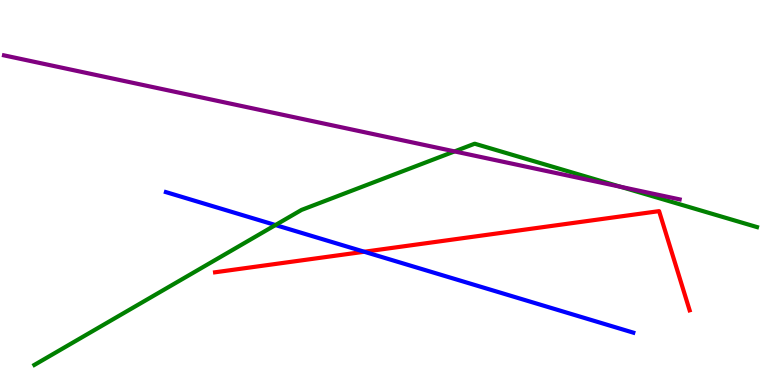[{'lines': ['blue', 'red'], 'intersections': [{'x': 4.7, 'y': 3.46}]}, {'lines': ['green', 'red'], 'intersections': []}, {'lines': ['purple', 'red'], 'intersections': []}, {'lines': ['blue', 'green'], 'intersections': [{'x': 3.55, 'y': 4.15}]}, {'lines': ['blue', 'purple'], 'intersections': []}, {'lines': ['green', 'purple'], 'intersections': [{'x': 5.87, 'y': 6.07}, {'x': 8.01, 'y': 5.15}]}]